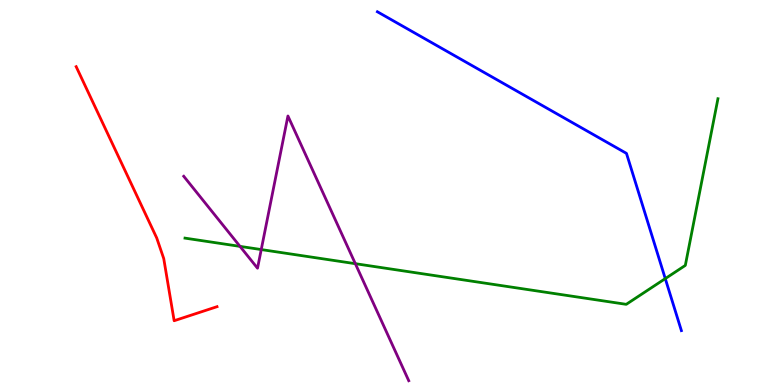[{'lines': ['blue', 'red'], 'intersections': []}, {'lines': ['green', 'red'], 'intersections': []}, {'lines': ['purple', 'red'], 'intersections': []}, {'lines': ['blue', 'green'], 'intersections': [{'x': 8.58, 'y': 2.76}]}, {'lines': ['blue', 'purple'], 'intersections': []}, {'lines': ['green', 'purple'], 'intersections': [{'x': 3.1, 'y': 3.6}, {'x': 3.37, 'y': 3.52}, {'x': 4.58, 'y': 3.15}]}]